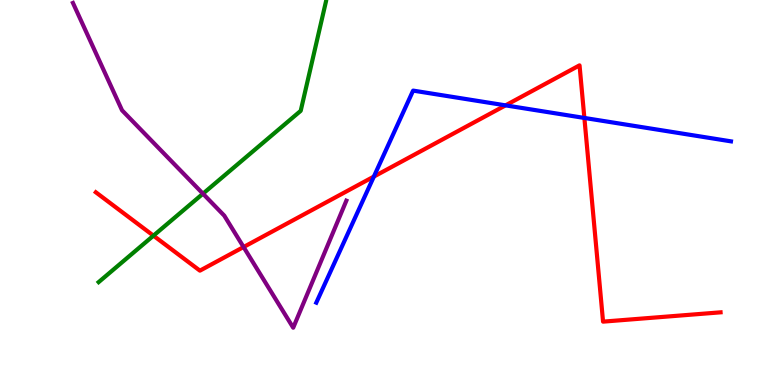[{'lines': ['blue', 'red'], 'intersections': [{'x': 4.82, 'y': 5.41}, {'x': 6.52, 'y': 7.26}, {'x': 7.54, 'y': 6.94}]}, {'lines': ['green', 'red'], 'intersections': [{'x': 1.98, 'y': 3.88}]}, {'lines': ['purple', 'red'], 'intersections': [{'x': 3.14, 'y': 3.58}]}, {'lines': ['blue', 'green'], 'intersections': []}, {'lines': ['blue', 'purple'], 'intersections': []}, {'lines': ['green', 'purple'], 'intersections': [{'x': 2.62, 'y': 4.97}]}]